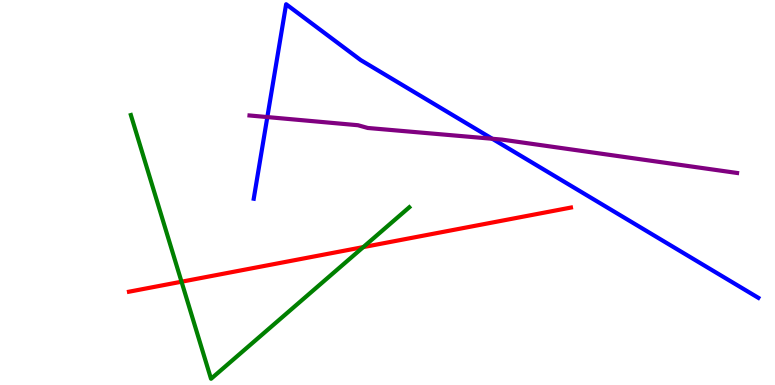[{'lines': ['blue', 'red'], 'intersections': []}, {'lines': ['green', 'red'], 'intersections': [{'x': 2.34, 'y': 2.68}, {'x': 4.69, 'y': 3.58}]}, {'lines': ['purple', 'red'], 'intersections': []}, {'lines': ['blue', 'green'], 'intersections': []}, {'lines': ['blue', 'purple'], 'intersections': [{'x': 3.45, 'y': 6.96}, {'x': 6.35, 'y': 6.4}]}, {'lines': ['green', 'purple'], 'intersections': []}]